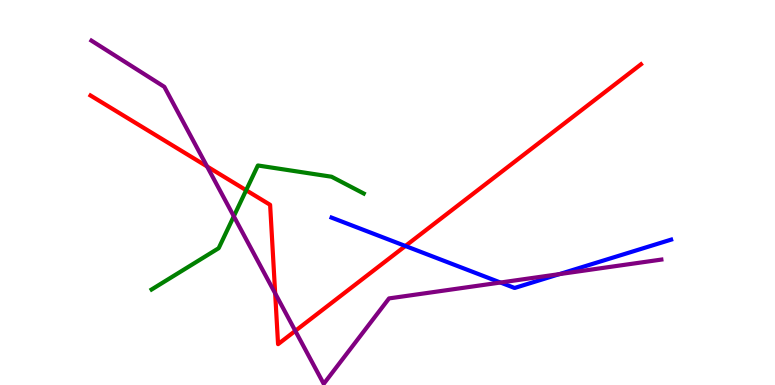[{'lines': ['blue', 'red'], 'intersections': [{'x': 5.23, 'y': 3.61}]}, {'lines': ['green', 'red'], 'intersections': [{'x': 3.18, 'y': 5.06}]}, {'lines': ['purple', 'red'], 'intersections': [{'x': 2.67, 'y': 5.68}, {'x': 3.55, 'y': 2.38}, {'x': 3.81, 'y': 1.41}]}, {'lines': ['blue', 'green'], 'intersections': []}, {'lines': ['blue', 'purple'], 'intersections': [{'x': 6.46, 'y': 2.66}, {'x': 7.22, 'y': 2.88}]}, {'lines': ['green', 'purple'], 'intersections': [{'x': 3.02, 'y': 4.38}]}]